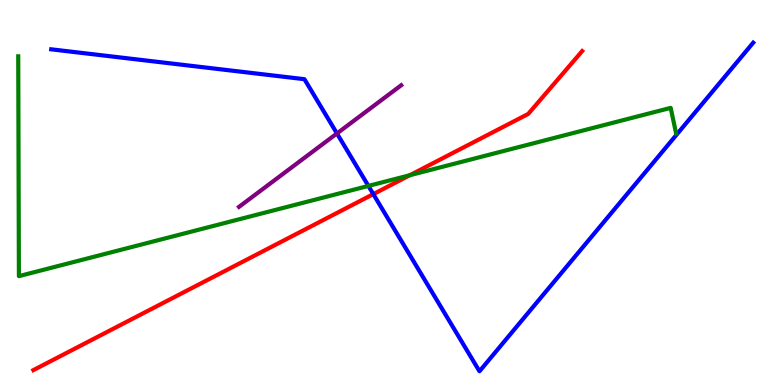[{'lines': ['blue', 'red'], 'intersections': [{'x': 4.82, 'y': 4.96}]}, {'lines': ['green', 'red'], 'intersections': [{'x': 5.29, 'y': 5.45}]}, {'lines': ['purple', 'red'], 'intersections': []}, {'lines': ['blue', 'green'], 'intersections': [{'x': 4.75, 'y': 5.17}]}, {'lines': ['blue', 'purple'], 'intersections': [{'x': 4.35, 'y': 6.53}]}, {'lines': ['green', 'purple'], 'intersections': []}]